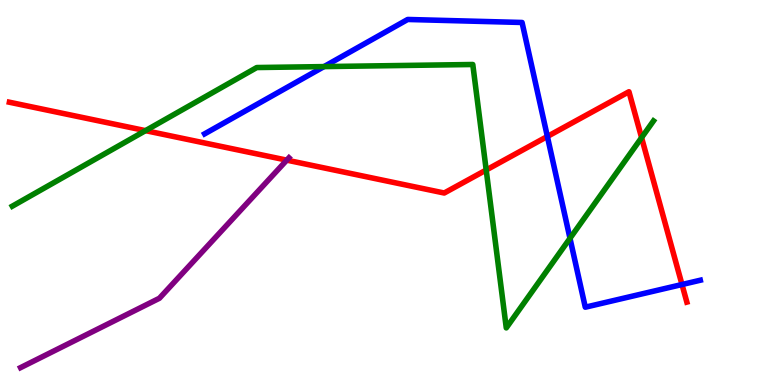[{'lines': ['blue', 'red'], 'intersections': [{'x': 7.06, 'y': 6.46}, {'x': 8.8, 'y': 2.61}]}, {'lines': ['green', 'red'], 'intersections': [{'x': 1.88, 'y': 6.61}, {'x': 6.27, 'y': 5.58}, {'x': 8.28, 'y': 6.42}]}, {'lines': ['purple', 'red'], 'intersections': [{'x': 3.7, 'y': 5.84}]}, {'lines': ['blue', 'green'], 'intersections': [{'x': 4.18, 'y': 8.27}, {'x': 7.35, 'y': 3.81}]}, {'lines': ['blue', 'purple'], 'intersections': []}, {'lines': ['green', 'purple'], 'intersections': []}]